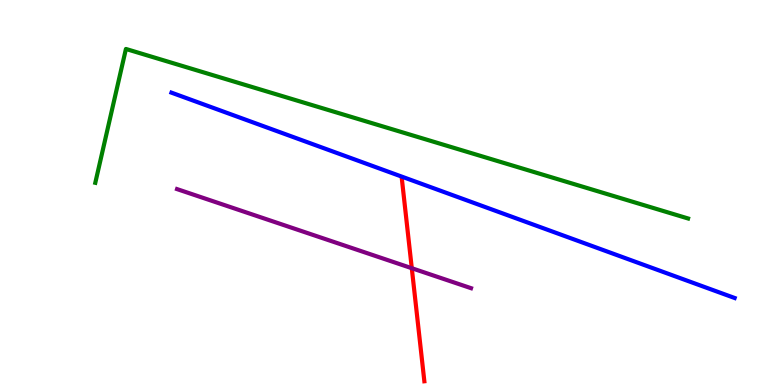[{'lines': ['blue', 'red'], 'intersections': []}, {'lines': ['green', 'red'], 'intersections': []}, {'lines': ['purple', 'red'], 'intersections': [{'x': 5.31, 'y': 3.03}]}, {'lines': ['blue', 'green'], 'intersections': []}, {'lines': ['blue', 'purple'], 'intersections': []}, {'lines': ['green', 'purple'], 'intersections': []}]